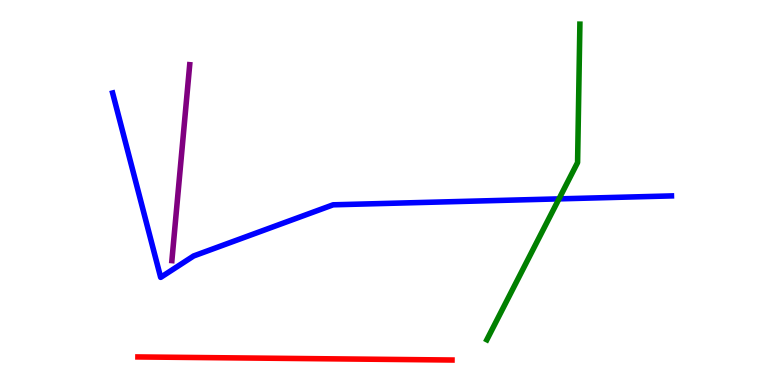[{'lines': ['blue', 'red'], 'intersections': []}, {'lines': ['green', 'red'], 'intersections': []}, {'lines': ['purple', 'red'], 'intersections': []}, {'lines': ['blue', 'green'], 'intersections': [{'x': 7.21, 'y': 4.83}]}, {'lines': ['blue', 'purple'], 'intersections': []}, {'lines': ['green', 'purple'], 'intersections': []}]